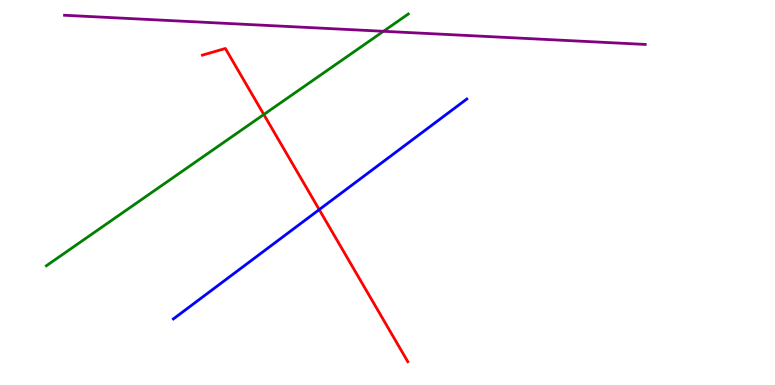[{'lines': ['blue', 'red'], 'intersections': [{'x': 4.12, 'y': 4.56}]}, {'lines': ['green', 'red'], 'intersections': [{'x': 3.4, 'y': 7.03}]}, {'lines': ['purple', 'red'], 'intersections': []}, {'lines': ['blue', 'green'], 'intersections': []}, {'lines': ['blue', 'purple'], 'intersections': []}, {'lines': ['green', 'purple'], 'intersections': [{'x': 4.95, 'y': 9.19}]}]